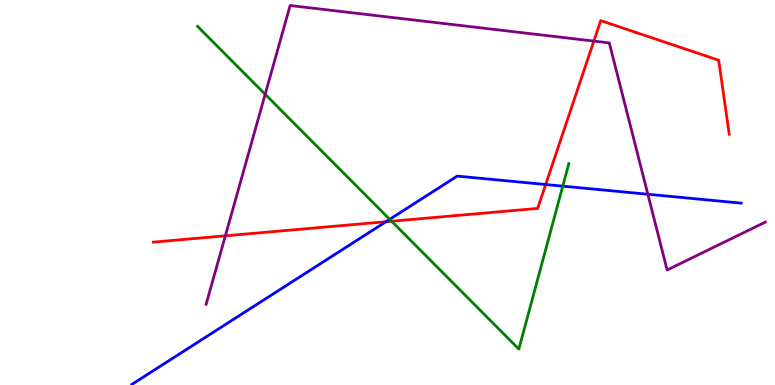[{'lines': ['blue', 'red'], 'intersections': [{'x': 4.98, 'y': 4.24}, {'x': 7.04, 'y': 5.21}]}, {'lines': ['green', 'red'], 'intersections': [{'x': 5.05, 'y': 4.25}]}, {'lines': ['purple', 'red'], 'intersections': [{'x': 2.91, 'y': 3.88}, {'x': 7.66, 'y': 8.93}]}, {'lines': ['blue', 'green'], 'intersections': [{'x': 5.03, 'y': 4.3}, {'x': 7.26, 'y': 5.16}]}, {'lines': ['blue', 'purple'], 'intersections': [{'x': 8.36, 'y': 4.95}]}, {'lines': ['green', 'purple'], 'intersections': [{'x': 3.42, 'y': 7.55}]}]